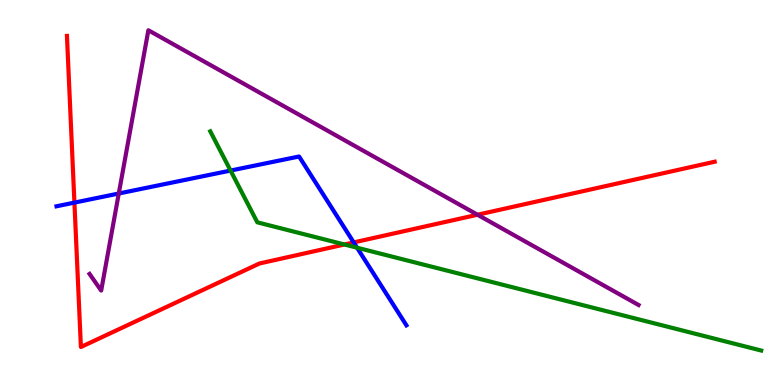[{'lines': ['blue', 'red'], 'intersections': [{'x': 0.96, 'y': 4.74}, {'x': 4.56, 'y': 3.7}]}, {'lines': ['green', 'red'], 'intersections': [{'x': 4.44, 'y': 3.65}]}, {'lines': ['purple', 'red'], 'intersections': [{'x': 6.16, 'y': 4.42}]}, {'lines': ['blue', 'green'], 'intersections': [{'x': 2.97, 'y': 5.57}, {'x': 4.61, 'y': 3.57}]}, {'lines': ['blue', 'purple'], 'intersections': [{'x': 1.53, 'y': 4.97}]}, {'lines': ['green', 'purple'], 'intersections': []}]